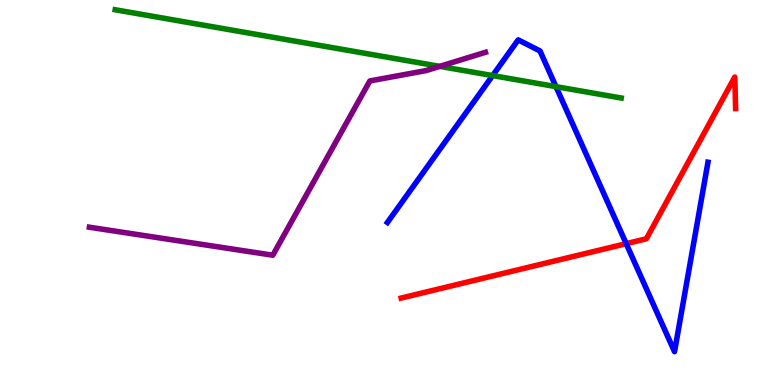[{'lines': ['blue', 'red'], 'intersections': [{'x': 8.08, 'y': 3.67}]}, {'lines': ['green', 'red'], 'intersections': []}, {'lines': ['purple', 'red'], 'intersections': []}, {'lines': ['blue', 'green'], 'intersections': [{'x': 6.36, 'y': 8.04}, {'x': 7.17, 'y': 7.75}]}, {'lines': ['blue', 'purple'], 'intersections': []}, {'lines': ['green', 'purple'], 'intersections': [{'x': 5.67, 'y': 8.28}]}]